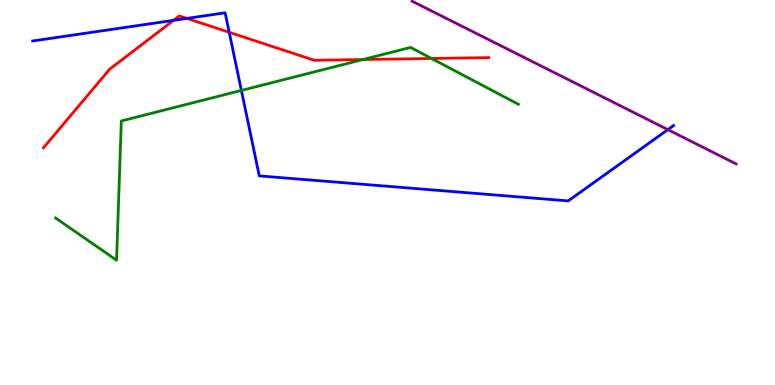[{'lines': ['blue', 'red'], 'intersections': [{'x': 2.24, 'y': 9.47}, {'x': 2.41, 'y': 9.52}, {'x': 2.96, 'y': 9.16}]}, {'lines': ['green', 'red'], 'intersections': [{'x': 4.68, 'y': 8.45}, {'x': 5.57, 'y': 8.48}]}, {'lines': ['purple', 'red'], 'intersections': []}, {'lines': ['blue', 'green'], 'intersections': [{'x': 3.11, 'y': 7.65}]}, {'lines': ['blue', 'purple'], 'intersections': [{'x': 8.62, 'y': 6.63}]}, {'lines': ['green', 'purple'], 'intersections': []}]